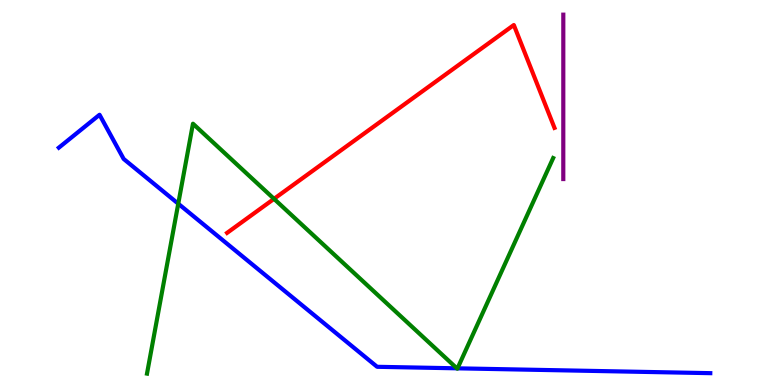[{'lines': ['blue', 'red'], 'intersections': []}, {'lines': ['green', 'red'], 'intersections': [{'x': 3.54, 'y': 4.84}]}, {'lines': ['purple', 'red'], 'intersections': []}, {'lines': ['blue', 'green'], 'intersections': [{'x': 2.3, 'y': 4.71}, {'x': 5.9, 'y': 0.433}, {'x': 5.9, 'y': 0.433}]}, {'lines': ['blue', 'purple'], 'intersections': []}, {'lines': ['green', 'purple'], 'intersections': []}]